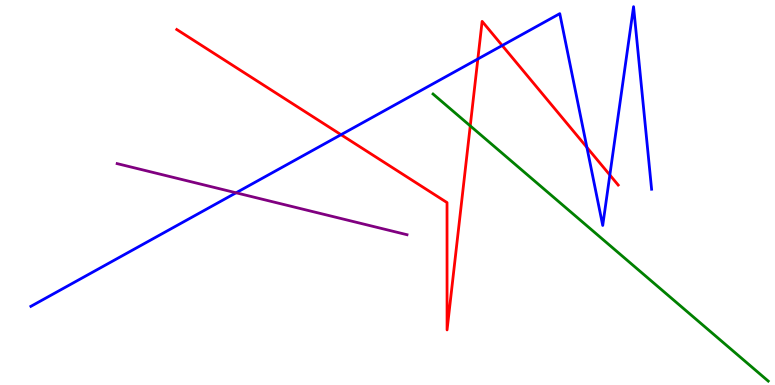[{'lines': ['blue', 'red'], 'intersections': [{'x': 4.4, 'y': 6.5}, {'x': 6.17, 'y': 8.47}, {'x': 6.48, 'y': 8.82}, {'x': 7.57, 'y': 6.17}, {'x': 7.87, 'y': 5.45}]}, {'lines': ['green', 'red'], 'intersections': [{'x': 6.07, 'y': 6.73}]}, {'lines': ['purple', 'red'], 'intersections': []}, {'lines': ['blue', 'green'], 'intersections': []}, {'lines': ['blue', 'purple'], 'intersections': [{'x': 3.05, 'y': 4.99}]}, {'lines': ['green', 'purple'], 'intersections': []}]